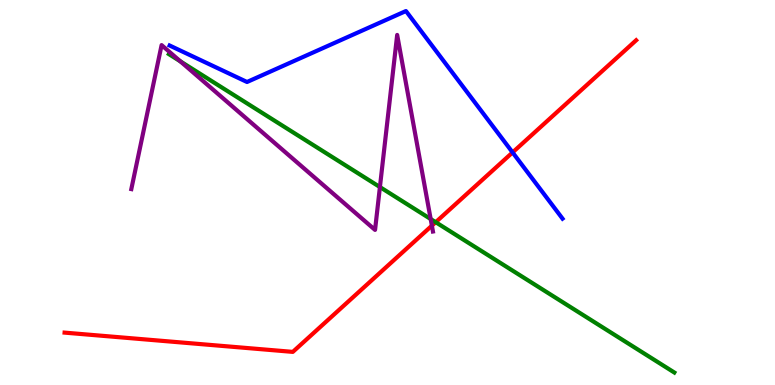[{'lines': ['blue', 'red'], 'intersections': [{'x': 6.61, 'y': 6.04}]}, {'lines': ['green', 'red'], 'intersections': [{'x': 5.62, 'y': 4.23}]}, {'lines': ['purple', 'red'], 'intersections': [{'x': 5.57, 'y': 4.14}]}, {'lines': ['blue', 'green'], 'intersections': []}, {'lines': ['blue', 'purple'], 'intersections': []}, {'lines': ['green', 'purple'], 'intersections': [{'x': 2.33, 'y': 8.41}, {'x': 4.9, 'y': 5.14}, {'x': 5.56, 'y': 4.31}]}]